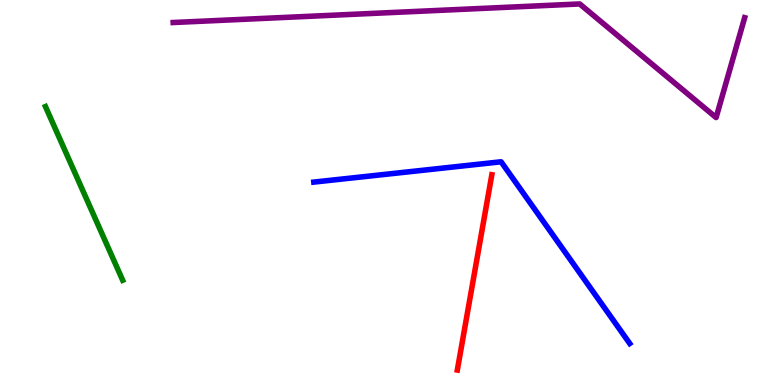[{'lines': ['blue', 'red'], 'intersections': []}, {'lines': ['green', 'red'], 'intersections': []}, {'lines': ['purple', 'red'], 'intersections': []}, {'lines': ['blue', 'green'], 'intersections': []}, {'lines': ['blue', 'purple'], 'intersections': []}, {'lines': ['green', 'purple'], 'intersections': []}]